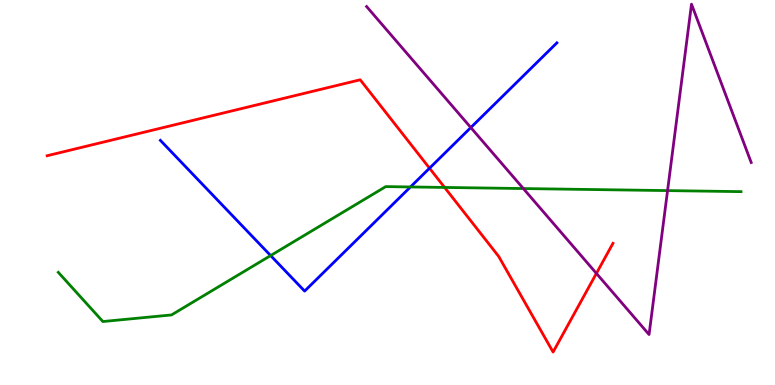[{'lines': ['blue', 'red'], 'intersections': [{'x': 5.54, 'y': 5.63}]}, {'lines': ['green', 'red'], 'intersections': [{'x': 5.74, 'y': 5.13}]}, {'lines': ['purple', 'red'], 'intersections': [{'x': 7.7, 'y': 2.9}]}, {'lines': ['blue', 'green'], 'intersections': [{'x': 3.49, 'y': 3.36}, {'x': 5.3, 'y': 5.14}]}, {'lines': ['blue', 'purple'], 'intersections': [{'x': 6.07, 'y': 6.69}]}, {'lines': ['green', 'purple'], 'intersections': [{'x': 6.75, 'y': 5.1}, {'x': 8.61, 'y': 5.05}]}]